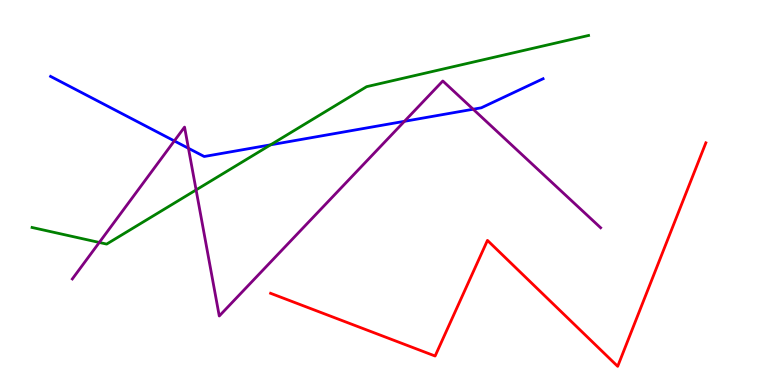[{'lines': ['blue', 'red'], 'intersections': []}, {'lines': ['green', 'red'], 'intersections': []}, {'lines': ['purple', 'red'], 'intersections': []}, {'lines': ['blue', 'green'], 'intersections': [{'x': 3.49, 'y': 6.24}]}, {'lines': ['blue', 'purple'], 'intersections': [{'x': 2.25, 'y': 6.34}, {'x': 2.43, 'y': 6.15}, {'x': 5.22, 'y': 6.85}, {'x': 6.11, 'y': 7.16}]}, {'lines': ['green', 'purple'], 'intersections': [{'x': 1.28, 'y': 3.7}, {'x': 2.53, 'y': 5.07}]}]